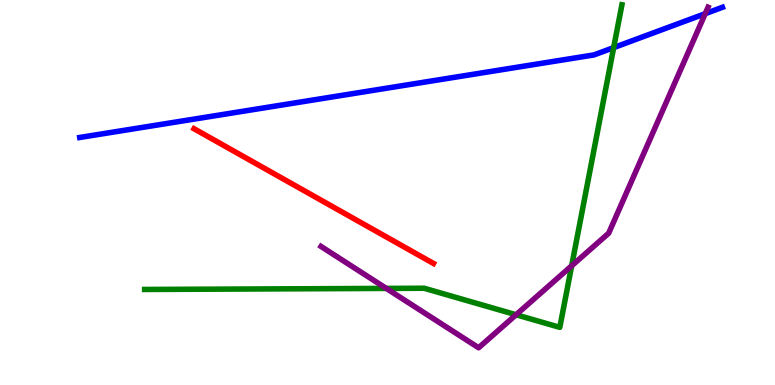[{'lines': ['blue', 'red'], 'intersections': []}, {'lines': ['green', 'red'], 'intersections': []}, {'lines': ['purple', 'red'], 'intersections': []}, {'lines': ['blue', 'green'], 'intersections': [{'x': 7.92, 'y': 8.76}]}, {'lines': ['blue', 'purple'], 'intersections': [{'x': 9.1, 'y': 9.64}]}, {'lines': ['green', 'purple'], 'intersections': [{'x': 4.98, 'y': 2.51}, {'x': 6.66, 'y': 1.82}, {'x': 7.38, 'y': 3.1}]}]